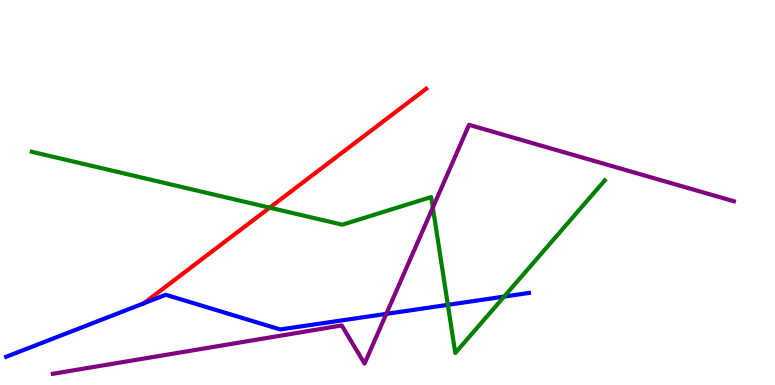[{'lines': ['blue', 'red'], 'intersections': []}, {'lines': ['green', 'red'], 'intersections': [{'x': 3.48, 'y': 4.61}]}, {'lines': ['purple', 'red'], 'intersections': []}, {'lines': ['blue', 'green'], 'intersections': [{'x': 5.78, 'y': 2.08}, {'x': 6.51, 'y': 2.3}]}, {'lines': ['blue', 'purple'], 'intersections': [{'x': 4.98, 'y': 1.85}]}, {'lines': ['green', 'purple'], 'intersections': [{'x': 5.59, 'y': 4.61}]}]